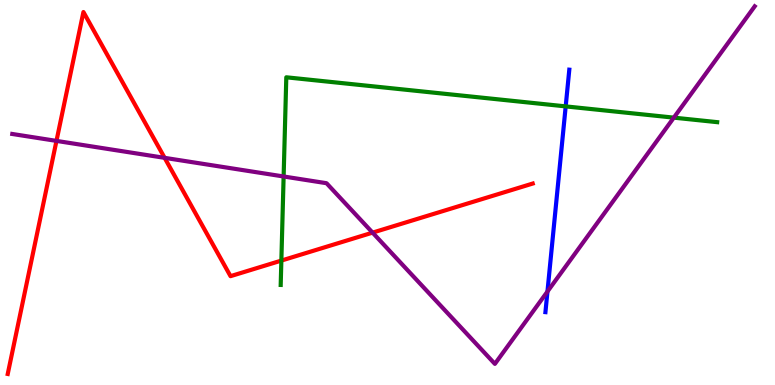[{'lines': ['blue', 'red'], 'intersections': []}, {'lines': ['green', 'red'], 'intersections': [{'x': 3.63, 'y': 3.23}]}, {'lines': ['purple', 'red'], 'intersections': [{'x': 0.729, 'y': 6.34}, {'x': 2.12, 'y': 5.9}, {'x': 4.81, 'y': 3.96}]}, {'lines': ['blue', 'green'], 'intersections': [{'x': 7.3, 'y': 7.24}]}, {'lines': ['blue', 'purple'], 'intersections': [{'x': 7.06, 'y': 2.43}]}, {'lines': ['green', 'purple'], 'intersections': [{'x': 3.66, 'y': 5.42}, {'x': 8.69, 'y': 6.94}]}]